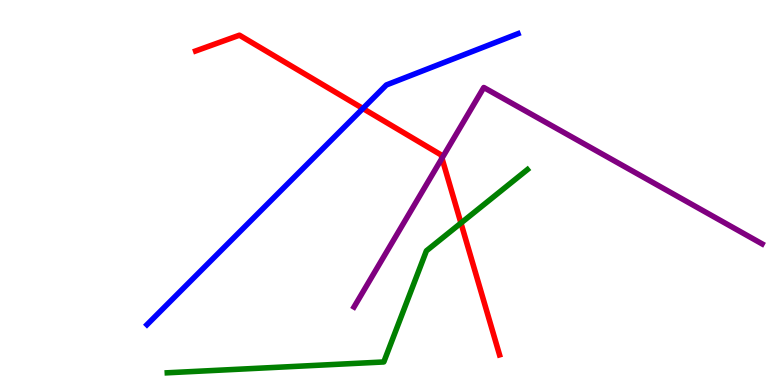[{'lines': ['blue', 'red'], 'intersections': [{'x': 4.68, 'y': 7.18}]}, {'lines': ['green', 'red'], 'intersections': [{'x': 5.95, 'y': 4.21}]}, {'lines': ['purple', 'red'], 'intersections': [{'x': 5.7, 'y': 5.89}]}, {'lines': ['blue', 'green'], 'intersections': []}, {'lines': ['blue', 'purple'], 'intersections': []}, {'lines': ['green', 'purple'], 'intersections': []}]